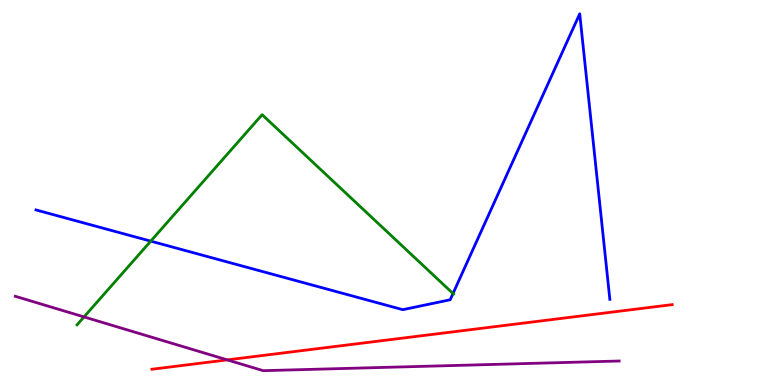[{'lines': ['blue', 'red'], 'intersections': []}, {'lines': ['green', 'red'], 'intersections': []}, {'lines': ['purple', 'red'], 'intersections': [{'x': 2.93, 'y': 0.652}]}, {'lines': ['blue', 'green'], 'intersections': [{'x': 1.95, 'y': 3.74}, {'x': 5.85, 'y': 2.38}]}, {'lines': ['blue', 'purple'], 'intersections': []}, {'lines': ['green', 'purple'], 'intersections': [{'x': 1.08, 'y': 1.77}]}]